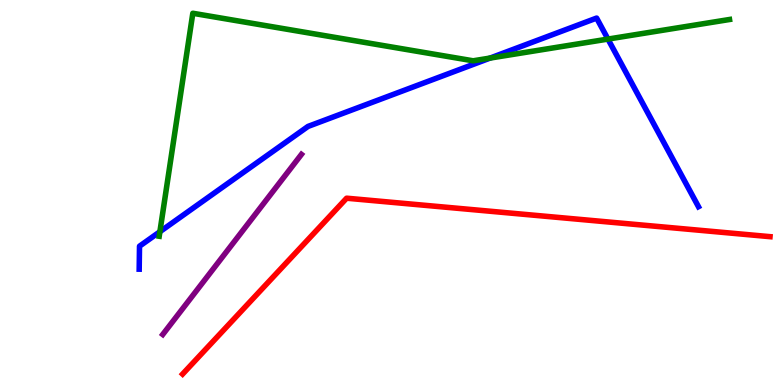[{'lines': ['blue', 'red'], 'intersections': []}, {'lines': ['green', 'red'], 'intersections': []}, {'lines': ['purple', 'red'], 'intersections': []}, {'lines': ['blue', 'green'], 'intersections': [{'x': 2.06, 'y': 3.98}, {'x': 6.32, 'y': 8.49}, {'x': 7.84, 'y': 8.98}]}, {'lines': ['blue', 'purple'], 'intersections': []}, {'lines': ['green', 'purple'], 'intersections': []}]